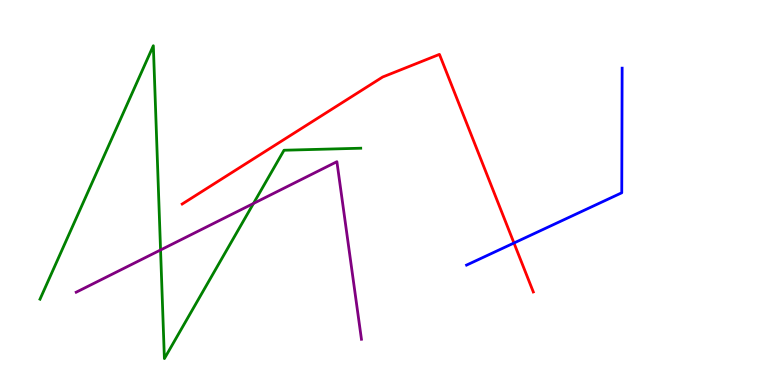[{'lines': ['blue', 'red'], 'intersections': [{'x': 6.63, 'y': 3.69}]}, {'lines': ['green', 'red'], 'intersections': []}, {'lines': ['purple', 'red'], 'intersections': []}, {'lines': ['blue', 'green'], 'intersections': []}, {'lines': ['blue', 'purple'], 'intersections': []}, {'lines': ['green', 'purple'], 'intersections': [{'x': 2.07, 'y': 3.51}, {'x': 3.27, 'y': 4.72}]}]